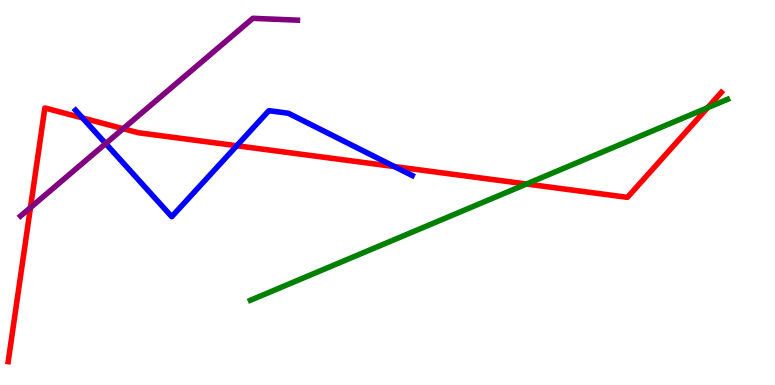[{'lines': ['blue', 'red'], 'intersections': [{'x': 1.07, 'y': 6.94}, {'x': 3.05, 'y': 6.21}, {'x': 5.09, 'y': 5.67}]}, {'lines': ['green', 'red'], 'intersections': [{'x': 6.79, 'y': 5.22}, {'x': 9.13, 'y': 7.2}]}, {'lines': ['purple', 'red'], 'intersections': [{'x': 0.393, 'y': 4.61}, {'x': 1.59, 'y': 6.66}]}, {'lines': ['blue', 'green'], 'intersections': []}, {'lines': ['blue', 'purple'], 'intersections': [{'x': 1.36, 'y': 6.27}]}, {'lines': ['green', 'purple'], 'intersections': []}]